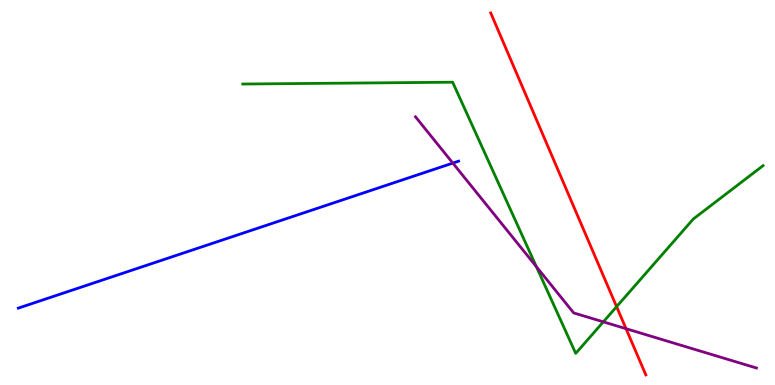[{'lines': ['blue', 'red'], 'intersections': []}, {'lines': ['green', 'red'], 'intersections': [{'x': 7.96, 'y': 2.03}]}, {'lines': ['purple', 'red'], 'intersections': [{'x': 8.08, 'y': 1.46}]}, {'lines': ['blue', 'green'], 'intersections': []}, {'lines': ['blue', 'purple'], 'intersections': [{'x': 5.84, 'y': 5.76}]}, {'lines': ['green', 'purple'], 'intersections': [{'x': 6.92, 'y': 3.07}, {'x': 7.78, 'y': 1.64}]}]